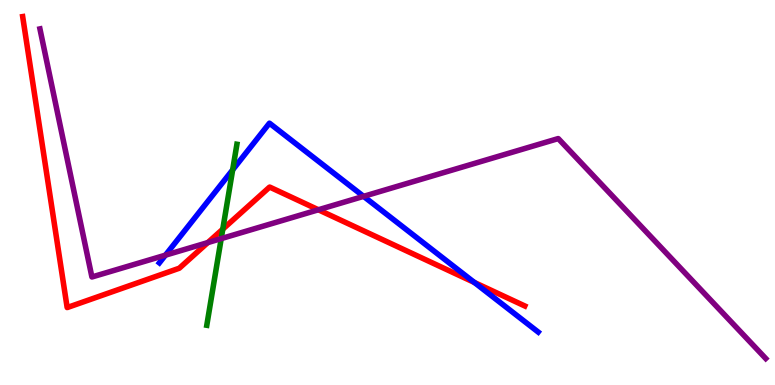[{'lines': ['blue', 'red'], 'intersections': [{'x': 6.12, 'y': 2.66}]}, {'lines': ['green', 'red'], 'intersections': [{'x': 2.87, 'y': 4.05}]}, {'lines': ['purple', 'red'], 'intersections': [{'x': 2.68, 'y': 3.7}, {'x': 4.11, 'y': 4.55}]}, {'lines': ['blue', 'green'], 'intersections': [{'x': 3.0, 'y': 5.59}]}, {'lines': ['blue', 'purple'], 'intersections': [{'x': 2.13, 'y': 3.37}, {'x': 4.69, 'y': 4.9}]}, {'lines': ['green', 'purple'], 'intersections': [{'x': 2.85, 'y': 3.8}]}]